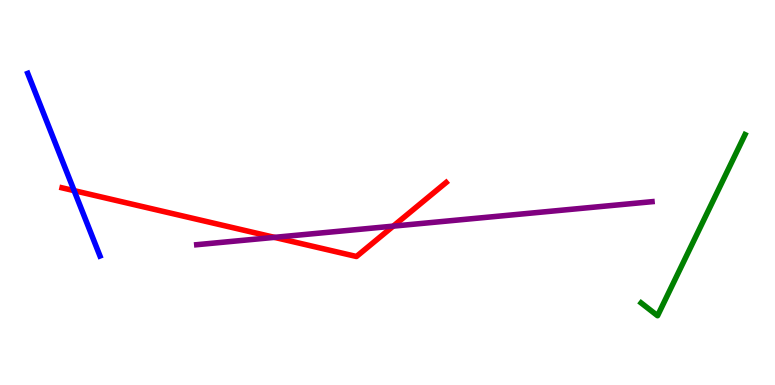[{'lines': ['blue', 'red'], 'intersections': [{'x': 0.956, 'y': 5.05}]}, {'lines': ['green', 'red'], 'intersections': []}, {'lines': ['purple', 'red'], 'intersections': [{'x': 3.54, 'y': 3.83}, {'x': 5.07, 'y': 4.13}]}, {'lines': ['blue', 'green'], 'intersections': []}, {'lines': ['blue', 'purple'], 'intersections': []}, {'lines': ['green', 'purple'], 'intersections': []}]